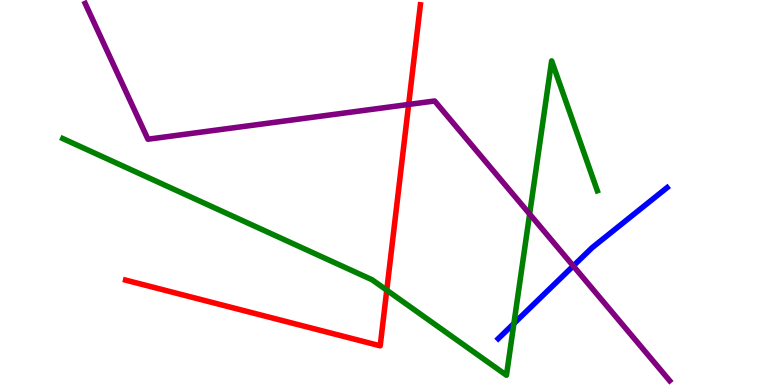[{'lines': ['blue', 'red'], 'intersections': []}, {'lines': ['green', 'red'], 'intersections': [{'x': 4.99, 'y': 2.46}]}, {'lines': ['purple', 'red'], 'intersections': [{'x': 5.27, 'y': 7.29}]}, {'lines': ['blue', 'green'], 'intersections': [{'x': 6.63, 'y': 1.6}]}, {'lines': ['blue', 'purple'], 'intersections': [{'x': 7.4, 'y': 3.09}]}, {'lines': ['green', 'purple'], 'intersections': [{'x': 6.83, 'y': 4.44}]}]